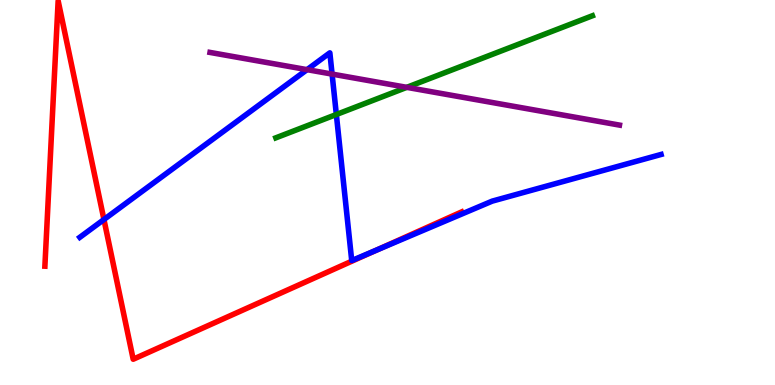[{'lines': ['blue', 'red'], 'intersections': [{'x': 1.34, 'y': 4.3}, {'x': 4.86, 'y': 3.51}]}, {'lines': ['green', 'red'], 'intersections': []}, {'lines': ['purple', 'red'], 'intersections': []}, {'lines': ['blue', 'green'], 'intersections': [{'x': 4.34, 'y': 7.03}]}, {'lines': ['blue', 'purple'], 'intersections': [{'x': 3.96, 'y': 8.19}, {'x': 4.29, 'y': 8.08}]}, {'lines': ['green', 'purple'], 'intersections': [{'x': 5.25, 'y': 7.73}]}]